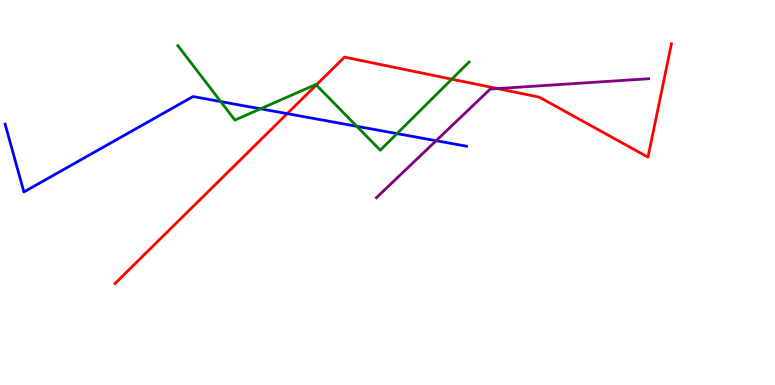[{'lines': ['blue', 'red'], 'intersections': [{'x': 3.71, 'y': 7.05}]}, {'lines': ['green', 'red'], 'intersections': [{'x': 4.08, 'y': 7.79}, {'x': 5.83, 'y': 7.94}]}, {'lines': ['purple', 'red'], 'intersections': [{'x': 6.42, 'y': 7.7}]}, {'lines': ['blue', 'green'], 'intersections': [{'x': 2.85, 'y': 7.36}, {'x': 3.36, 'y': 7.17}, {'x': 4.6, 'y': 6.72}, {'x': 5.12, 'y': 6.53}]}, {'lines': ['blue', 'purple'], 'intersections': [{'x': 5.63, 'y': 6.35}]}, {'lines': ['green', 'purple'], 'intersections': []}]